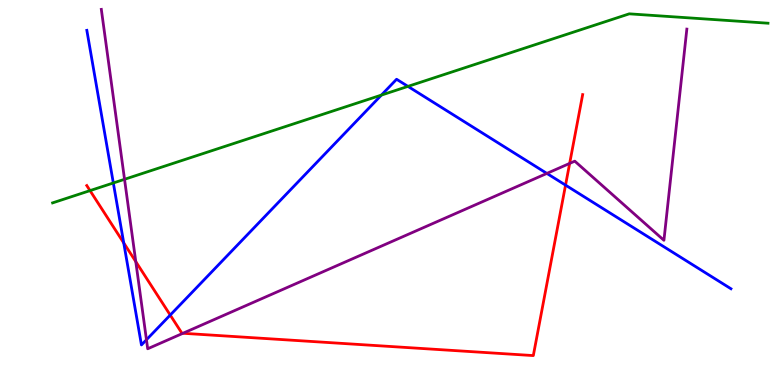[{'lines': ['blue', 'red'], 'intersections': [{'x': 1.6, 'y': 3.69}, {'x': 2.2, 'y': 1.82}, {'x': 7.3, 'y': 5.19}]}, {'lines': ['green', 'red'], 'intersections': [{'x': 1.16, 'y': 5.05}]}, {'lines': ['purple', 'red'], 'intersections': [{'x': 1.75, 'y': 3.21}, {'x': 2.36, 'y': 1.34}, {'x': 7.35, 'y': 5.76}]}, {'lines': ['blue', 'green'], 'intersections': [{'x': 1.46, 'y': 5.25}, {'x': 4.92, 'y': 7.53}, {'x': 5.26, 'y': 7.76}]}, {'lines': ['blue', 'purple'], 'intersections': [{'x': 1.89, 'y': 1.18}, {'x': 7.06, 'y': 5.5}]}, {'lines': ['green', 'purple'], 'intersections': [{'x': 1.61, 'y': 5.34}]}]